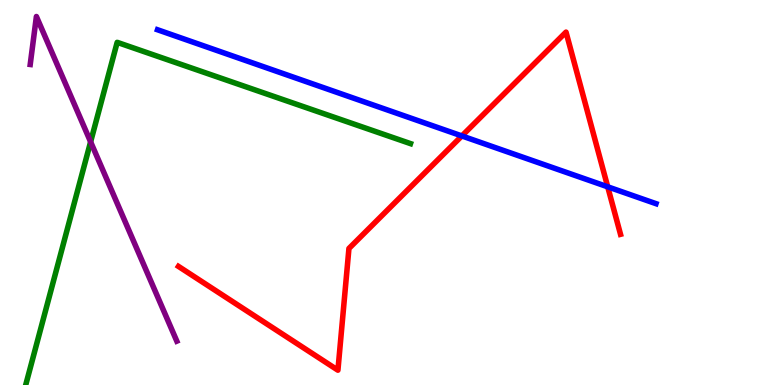[{'lines': ['blue', 'red'], 'intersections': [{'x': 5.96, 'y': 6.47}, {'x': 7.84, 'y': 5.15}]}, {'lines': ['green', 'red'], 'intersections': []}, {'lines': ['purple', 'red'], 'intersections': []}, {'lines': ['blue', 'green'], 'intersections': []}, {'lines': ['blue', 'purple'], 'intersections': []}, {'lines': ['green', 'purple'], 'intersections': [{'x': 1.17, 'y': 6.32}]}]